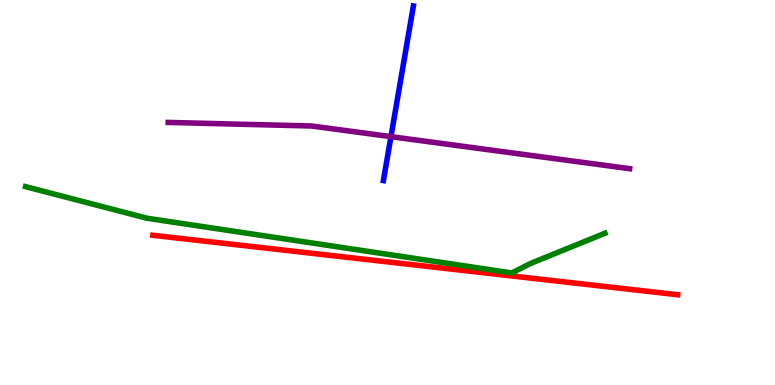[{'lines': ['blue', 'red'], 'intersections': []}, {'lines': ['green', 'red'], 'intersections': []}, {'lines': ['purple', 'red'], 'intersections': []}, {'lines': ['blue', 'green'], 'intersections': []}, {'lines': ['blue', 'purple'], 'intersections': [{'x': 5.04, 'y': 6.45}]}, {'lines': ['green', 'purple'], 'intersections': []}]